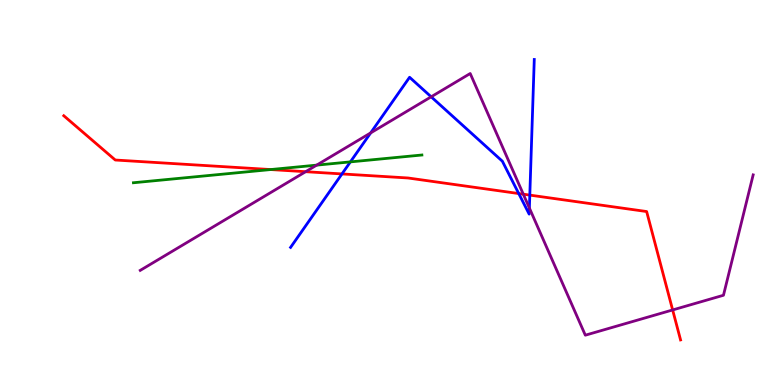[{'lines': ['blue', 'red'], 'intersections': [{'x': 4.41, 'y': 5.48}, {'x': 6.69, 'y': 4.97}, {'x': 6.84, 'y': 4.93}]}, {'lines': ['green', 'red'], 'intersections': [{'x': 3.49, 'y': 5.6}]}, {'lines': ['purple', 'red'], 'intersections': [{'x': 3.94, 'y': 5.54}, {'x': 6.75, 'y': 4.96}, {'x': 8.68, 'y': 1.95}]}, {'lines': ['blue', 'green'], 'intersections': [{'x': 4.52, 'y': 5.8}]}, {'lines': ['blue', 'purple'], 'intersections': [{'x': 4.78, 'y': 6.55}, {'x': 5.56, 'y': 7.49}, {'x': 6.83, 'y': 4.6}]}, {'lines': ['green', 'purple'], 'intersections': [{'x': 4.09, 'y': 5.71}]}]